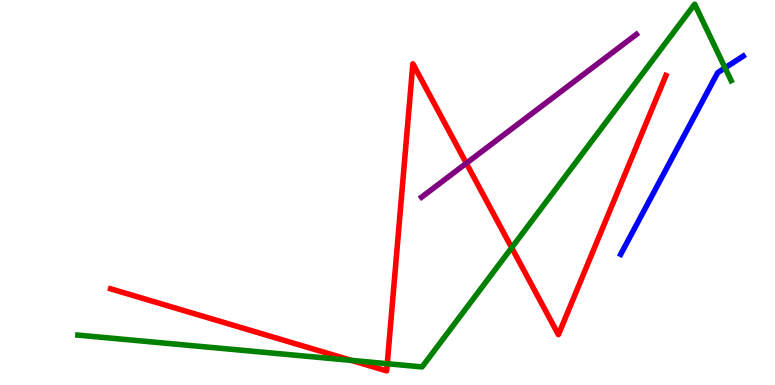[{'lines': ['blue', 'red'], 'intersections': []}, {'lines': ['green', 'red'], 'intersections': [{'x': 4.54, 'y': 0.639}, {'x': 5.0, 'y': 0.553}, {'x': 6.6, 'y': 3.57}]}, {'lines': ['purple', 'red'], 'intersections': [{'x': 6.02, 'y': 5.76}]}, {'lines': ['blue', 'green'], 'intersections': [{'x': 9.36, 'y': 8.24}]}, {'lines': ['blue', 'purple'], 'intersections': []}, {'lines': ['green', 'purple'], 'intersections': []}]